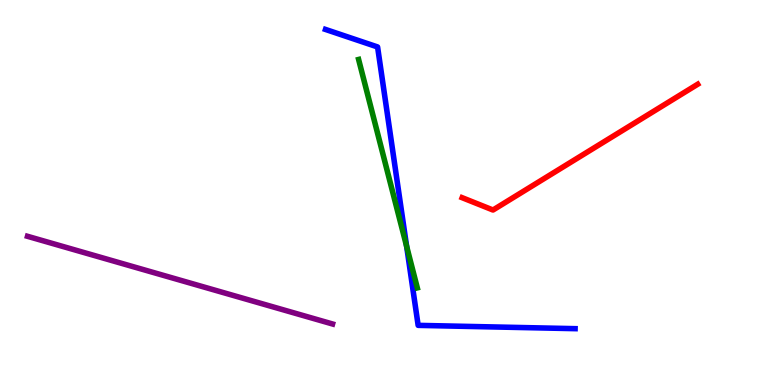[{'lines': ['blue', 'red'], 'intersections': []}, {'lines': ['green', 'red'], 'intersections': []}, {'lines': ['purple', 'red'], 'intersections': []}, {'lines': ['blue', 'green'], 'intersections': [{'x': 5.25, 'y': 3.6}]}, {'lines': ['blue', 'purple'], 'intersections': []}, {'lines': ['green', 'purple'], 'intersections': []}]